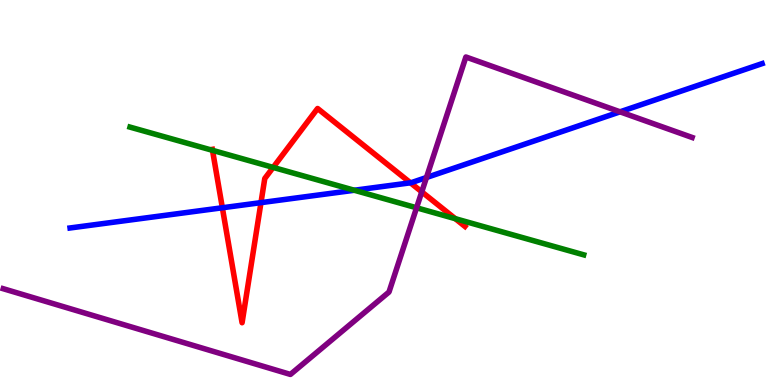[{'lines': ['blue', 'red'], 'intersections': [{'x': 2.87, 'y': 4.6}, {'x': 3.37, 'y': 4.74}, {'x': 5.3, 'y': 5.25}]}, {'lines': ['green', 'red'], 'intersections': [{'x': 2.74, 'y': 6.1}, {'x': 3.52, 'y': 5.65}, {'x': 5.87, 'y': 4.32}]}, {'lines': ['purple', 'red'], 'intersections': [{'x': 5.44, 'y': 5.02}]}, {'lines': ['blue', 'green'], 'intersections': [{'x': 4.57, 'y': 5.06}]}, {'lines': ['blue', 'purple'], 'intersections': [{'x': 5.5, 'y': 5.39}, {'x': 8.0, 'y': 7.1}]}, {'lines': ['green', 'purple'], 'intersections': [{'x': 5.37, 'y': 4.6}]}]